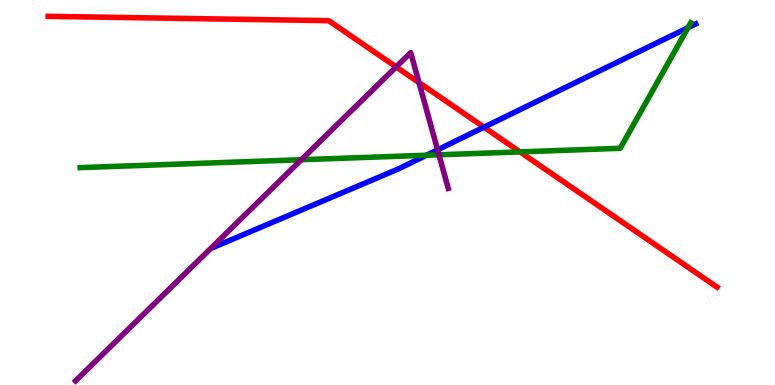[{'lines': ['blue', 'red'], 'intersections': [{'x': 6.24, 'y': 6.7}]}, {'lines': ['green', 'red'], 'intersections': [{'x': 6.71, 'y': 6.05}]}, {'lines': ['purple', 'red'], 'intersections': [{'x': 5.11, 'y': 8.26}, {'x': 5.41, 'y': 7.85}]}, {'lines': ['blue', 'green'], 'intersections': [{'x': 5.5, 'y': 5.97}, {'x': 8.88, 'y': 9.28}]}, {'lines': ['blue', 'purple'], 'intersections': [{'x': 5.65, 'y': 6.11}]}, {'lines': ['green', 'purple'], 'intersections': [{'x': 3.89, 'y': 5.85}, {'x': 5.66, 'y': 5.98}]}]